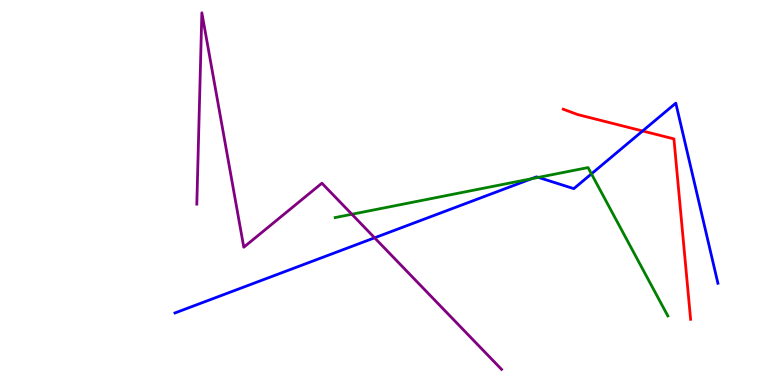[{'lines': ['blue', 'red'], 'intersections': [{'x': 8.29, 'y': 6.6}]}, {'lines': ['green', 'red'], 'intersections': []}, {'lines': ['purple', 'red'], 'intersections': []}, {'lines': ['blue', 'green'], 'intersections': [{'x': 6.86, 'y': 5.36}, {'x': 6.95, 'y': 5.39}, {'x': 7.63, 'y': 5.48}]}, {'lines': ['blue', 'purple'], 'intersections': [{'x': 4.83, 'y': 3.82}]}, {'lines': ['green', 'purple'], 'intersections': [{'x': 4.54, 'y': 4.43}]}]